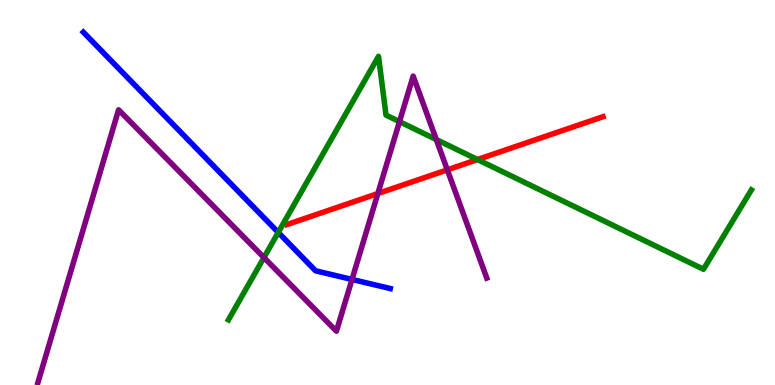[{'lines': ['blue', 'red'], 'intersections': []}, {'lines': ['green', 'red'], 'intersections': [{'x': 6.16, 'y': 5.86}]}, {'lines': ['purple', 'red'], 'intersections': [{'x': 4.88, 'y': 4.97}, {'x': 5.77, 'y': 5.59}]}, {'lines': ['blue', 'green'], 'intersections': [{'x': 3.59, 'y': 3.96}]}, {'lines': ['blue', 'purple'], 'intersections': [{'x': 4.54, 'y': 2.74}]}, {'lines': ['green', 'purple'], 'intersections': [{'x': 3.41, 'y': 3.31}, {'x': 5.15, 'y': 6.84}, {'x': 5.63, 'y': 6.38}]}]